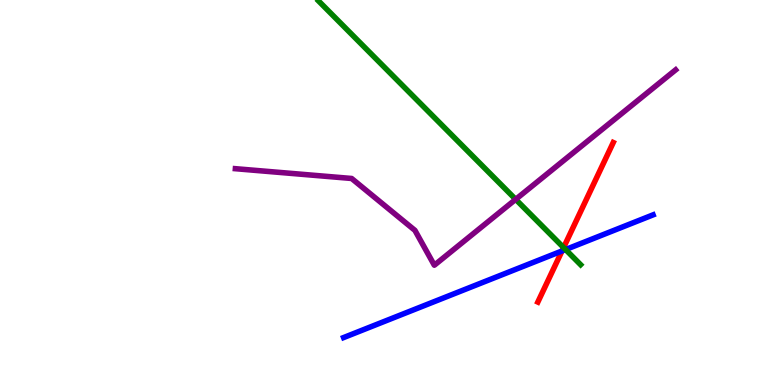[{'lines': ['blue', 'red'], 'intersections': [{'x': 7.25, 'y': 3.48}]}, {'lines': ['green', 'red'], 'intersections': [{'x': 7.27, 'y': 3.57}]}, {'lines': ['purple', 'red'], 'intersections': []}, {'lines': ['blue', 'green'], 'intersections': [{'x': 7.3, 'y': 3.52}]}, {'lines': ['blue', 'purple'], 'intersections': []}, {'lines': ['green', 'purple'], 'intersections': [{'x': 6.65, 'y': 4.82}]}]